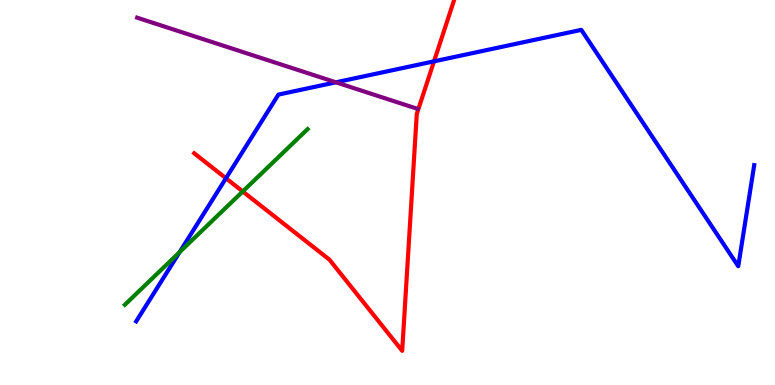[{'lines': ['blue', 'red'], 'intersections': [{'x': 2.92, 'y': 5.37}, {'x': 5.6, 'y': 8.41}]}, {'lines': ['green', 'red'], 'intersections': [{'x': 3.13, 'y': 5.03}]}, {'lines': ['purple', 'red'], 'intersections': []}, {'lines': ['blue', 'green'], 'intersections': [{'x': 2.32, 'y': 3.45}]}, {'lines': ['blue', 'purple'], 'intersections': [{'x': 4.33, 'y': 7.86}]}, {'lines': ['green', 'purple'], 'intersections': []}]